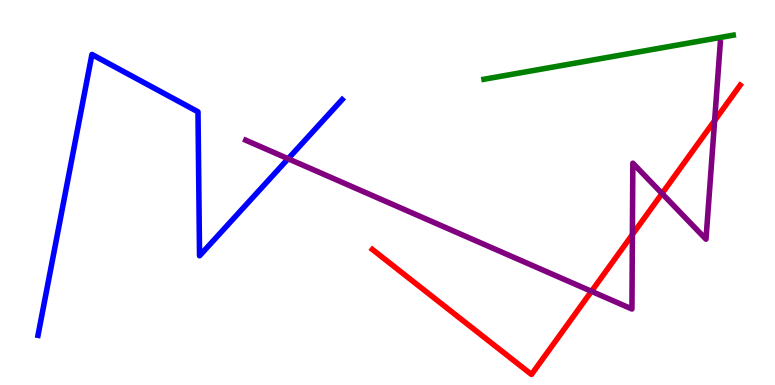[{'lines': ['blue', 'red'], 'intersections': []}, {'lines': ['green', 'red'], 'intersections': []}, {'lines': ['purple', 'red'], 'intersections': [{'x': 7.63, 'y': 2.43}, {'x': 8.16, 'y': 3.91}, {'x': 8.54, 'y': 4.97}, {'x': 9.22, 'y': 6.87}]}, {'lines': ['blue', 'green'], 'intersections': []}, {'lines': ['blue', 'purple'], 'intersections': [{'x': 3.72, 'y': 5.88}]}, {'lines': ['green', 'purple'], 'intersections': []}]